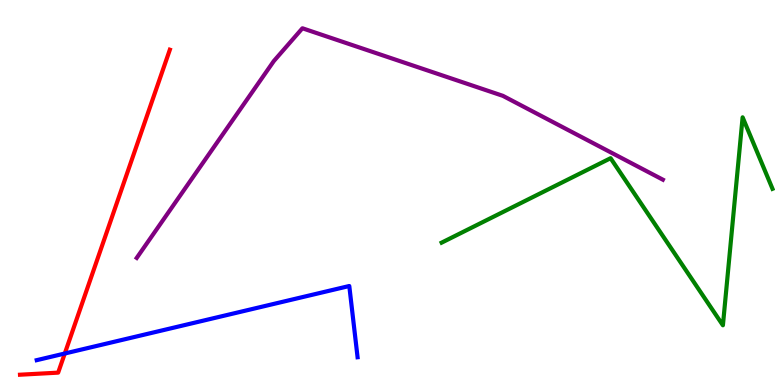[{'lines': ['blue', 'red'], 'intersections': [{'x': 0.836, 'y': 0.818}]}, {'lines': ['green', 'red'], 'intersections': []}, {'lines': ['purple', 'red'], 'intersections': []}, {'lines': ['blue', 'green'], 'intersections': []}, {'lines': ['blue', 'purple'], 'intersections': []}, {'lines': ['green', 'purple'], 'intersections': []}]